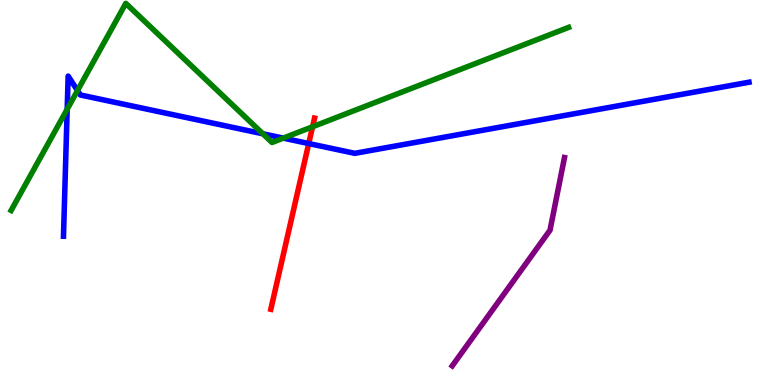[{'lines': ['blue', 'red'], 'intersections': [{'x': 3.98, 'y': 6.27}]}, {'lines': ['green', 'red'], 'intersections': [{'x': 4.03, 'y': 6.71}]}, {'lines': ['purple', 'red'], 'intersections': []}, {'lines': ['blue', 'green'], 'intersections': [{'x': 0.867, 'y': 7.16}, {'x': 1.0, 'y': 7.65}, {'x': 3.39, 'y': 6.52}, {'x': 3.66, 'y': 6.41}]}, {'lines': ['blue', 'purple'], 'intersections': []}, {'lines': ['green', 'purple'], 'intersections': []}]